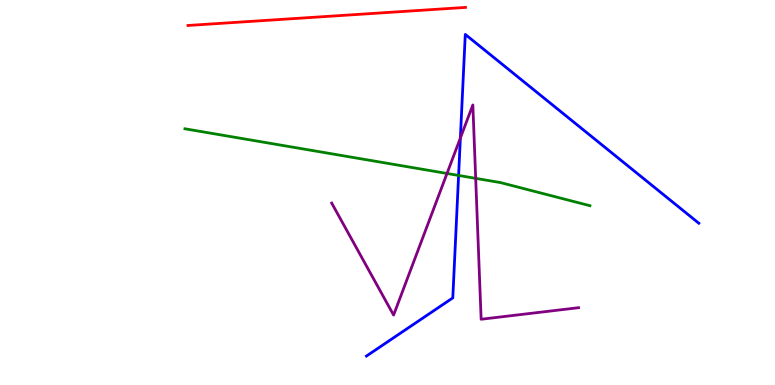[{'lines': ['blue', 'red'], 'intersections': []}, {'lines': ['green', 'red'], 'intersections': []}, {'lines': ['purple', 'red'], 'intersections': []}, {'lines': ['blue', 'green'], 'intersections': [{'x': 5.92, 'y': 5.44}]}, {'lines': ['blue', 'purple'], 'intersections': [{'x': 5.94, 'y': 6.42}]}, {'lines': ['green', 'purple'], 'intersections': [{'x': 5.77, 'y': 5.49}, {'x': 6.14, 'y': 5.37}]}]